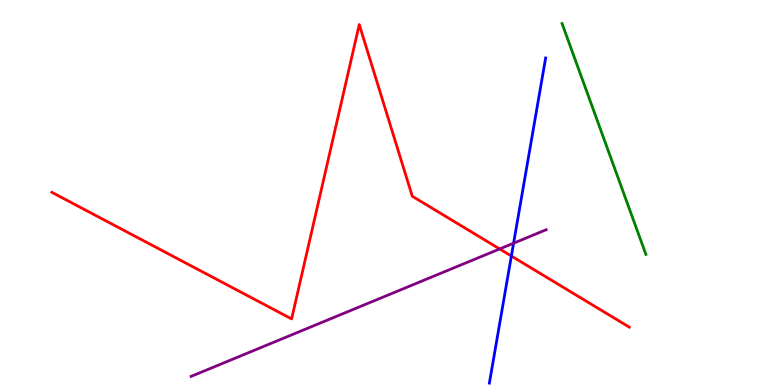[{'lines': ['blue', 'red'], 'intersections': [{'x': 6.6, 'y': 3.35}]}, {'lines': ['green', 'red'], 'intersections': []}, {'lines': ['purple', 'red'], 'intersections': [{'x': 6.45, 'y': 3.53}]}, {'lines': ['blue', 'green'], 'intersections': []}, {'lines': ['blue', 'purple'], 'intersections': [{'x': 6.63, 'y': 3.68}]}, {'lines': ['green', 'purple'], 'intersections': []}]